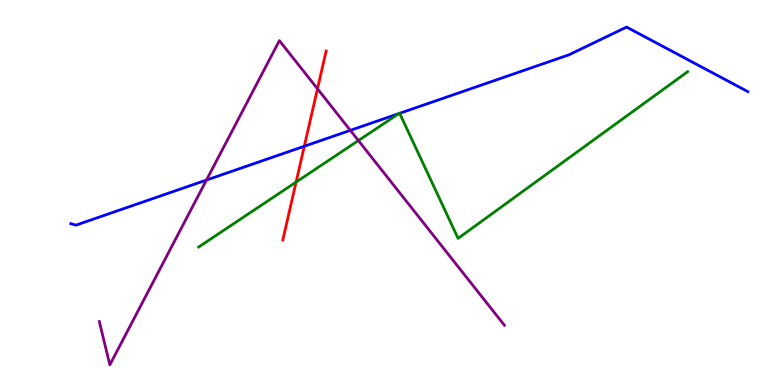[{'lines': ['blue', 'red'], 'intersections': [{'x': 3.93, 'y': 6.2}]}, {'lines': ['green', 'red'], 'intersections': [{'x': 3.82, 'y': 5.27}]}, {'lines': ['purple', 'red'], 'intersections': [{'x': 4.1, 'y': 7.69}]}, {'lines': ['blue', 'green'], 'intersections': [{'x': 5.15, 'y': 7.05}, {'x': 5.16, 'y': 7.06}]}, {'lines': ['blue', 'purple'], 'intersections': [{'x': 2.66, 'y': 5.32}, {'x': 4.52, 'y': 6.61}]}, {'lines': ['green', 'purple'], 'intersections': [{'x': 4.62, 'y': 6.35}]}]